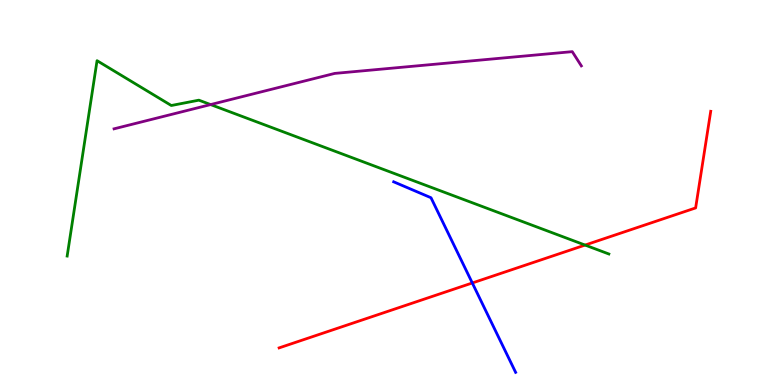[{'lines': ['blue', 'red'], 'intersections': [{'x': 6.09, 'y': 2.65}]}, {'lines': ['green', 'red'], 'intersections': [{'x': 7.55, 'y': 3.63}]}, {'lines': ['purple', 'red'], 'intersections': []}, {'lines': ['blue', 'green'], 'intersections': []}, {'lines': ['blue', 'purple'], 'intersections': []}, {'lines': ['green', 'purple'], 'intersections': [{'x': 2.72, 'y': 7.28}]}]